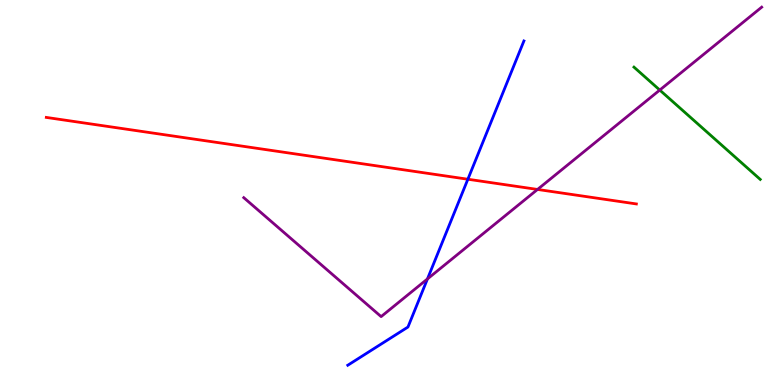[{'lines': ['blue', 'red'], 'intersections': [{'x': 6.04, 'y': 5.34}]}, {'lines': ['green', 'red'], 'intersections': []}, {'lines': ['purple', 'red'], 'intersections': [{'x': 6.94, 'y': 5.08}]}, {'lines': ['blue', 'green'], 'intersections': []}, {'lines': ['blue', 'purple'], 'intersections': [{'x': 5.52, 'y': 2.75}]}, {'lines': ['green', 'purple'], 'intersections': [{'x': 8.51, 'y': 7.66}]}]